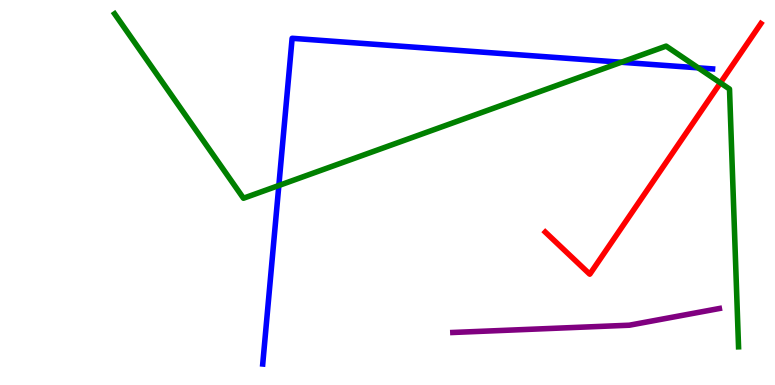[{'lines': ['blue', 'red'], 'intersections': []}, {'lines': ['green', 'red'], 'intersections': [{'x': 9.3, 'y': 7.85}]}, {'lines': ['purple', 'red'], 'intersections': []}, {'lines': ['blue', 'green'], 'intersections': [{'x': 3.6, 'y': 5.18}, {'x': 8.02, 'y': 8.38}, {'x': 9.01, 'y': 8.24}]}, {'lines': ['blue', 'purple'], 'intersections': []}, {'lines': ['green', 'purple'], 'intersections': []}]